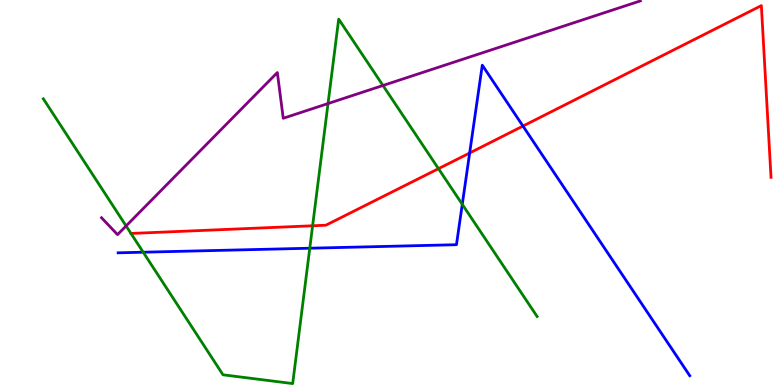[{'lines': ['blue', 'red'], 'intersections': [{'x': 6.06, 'y': 6.03}, {'x': 6.75, 'y': 6.73}]}, {'lines': ['green', 'red'], 'intersections': [{'x': 4.03, 'y': 4.14}, {'x': 5.66, 'y': 5.62}]}, {'lines': ['purple', 'red'], 'intersections': []}, {'lines': ['blue', 'green'], 'intersections': [{'x': 1.85, 'y': 3.45}, {'x': 4.0, 'y': 3.55}, {'x': 5.96, 'y': 4.69}]}, {'lines': ['blue', 'purple'], 'intersections': []}, {'lines': ['green', 'purple'], 'intersections': [{'x': 1.63, 'y': 4.13}, {'x': 4.23, 'y': 7.31}, {'x': 4.94, 'y': 7.78}]}]